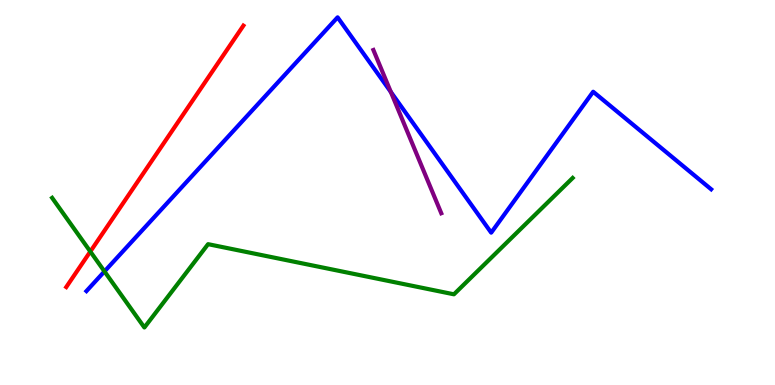[{'lines': ['blue', 'red'], 'intersections': []}, {'lines': ['green', 'red'], 'intersections': [{'x': 1.17, 'y': 3.47}]}, {'lines': ['purple', 'red'], 'intersections': []}, {'lines': ['blue', 'green'], 'intersections': [{'x': 1.35, 'y': 2.95}]}, {'lines': ['blue', 'purple'], 'intersections': [{'x': 5.04, 'y': 7.61}]}, {'lines': ['green', 'purple'], 'intersections': []}]